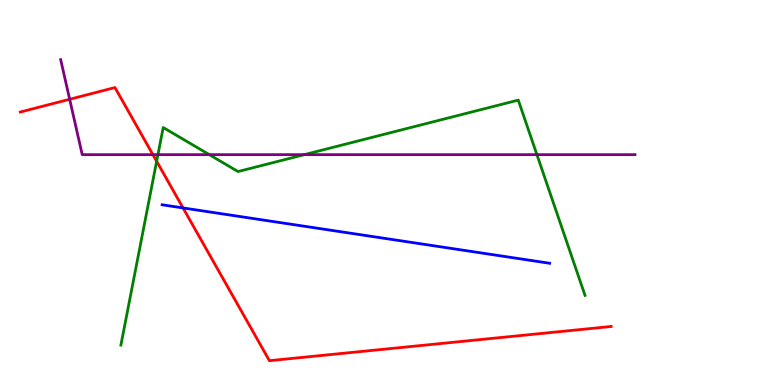[{'lines': ['blue', 'red'], 'intersections': [{'x': 2.36, 'y': 4.6}]}, {'lines': ['green', 'red'], 'intersections': [{'x': 2.02, 'y': 5.81}]}, {'lines': ['purple', 'red'], 'intersections': [{'x': 0.899, 'y': 7.42}, {'x': 1.97, 'y': 5.98}]}, {'lines': ['blue', 'green'], 'intersections': []}, {'lines': ['blue', 'purple'], 'intersections': []}, {'lines': ['green', 'purple'], 'intersections': [{'x': 2.04, 'y': 5.98}, {'x': 2.7, 'y': 5.98}, {'x': 3.93, 'y': 5.98}, {'x': 6.93, 'y': 5.98}]}]